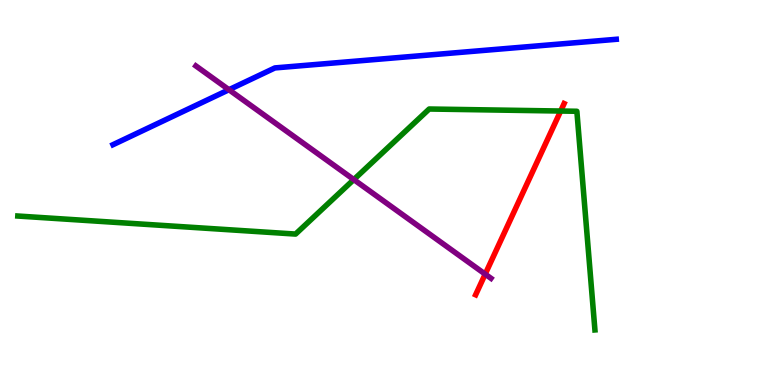[{'lines': ['blue', 'red'], 'intersections': []}, {'lines': ['green', 'red'], 'intersections': [{'x': 7.23, 'y': 7.12}]}, {'lines': ['purple', 'red'], 'intersections': [{'x': 6.26, 'y': 2.88}]}, {'lines': ['blue', 'green'], 'intersections': []}, {'lines': ['blue', 'purple'], 'intersections': [{'x': 2.95, 'y': 7.67}]}, {'lines': ['green', 'purple'], 'intersections': [{'x': 4.57, 'y': 5.34}]}]